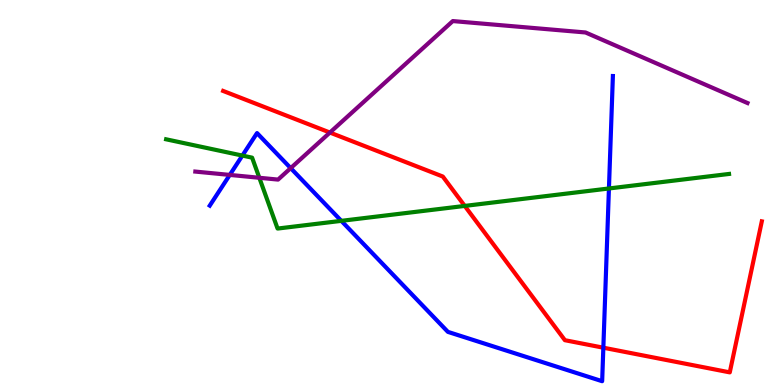[{'lines': ['blue', 'red'], 'intersections': [{'x': 7.79, 'y': 0.969}]}, {'lines': ['green', 'red'], 'intersections': [{'x': 6.0, 'y': 4.65}]}, {'lines': ['purple', 'red'], 'intersections': [{'x': 4.26, 'y': 6.56}]}, {'lines': ['blue', 'green'], 'intersections': [{'x': 3.13, 'y': 5.96}, {'x': 4.4, 'y': 4.26}, {'x': 7.86, 'y': 5.1}]}, {'lines': ['blue', 'purple'], 'intersections': [{'x': 2.96, 'y': 5.46}, {'x': 3.75, 'y': 5.63}]}, {'lines': ['green', 'purple'], 'intersections': [{'x': 3.35, 'y': 5.38}]}]